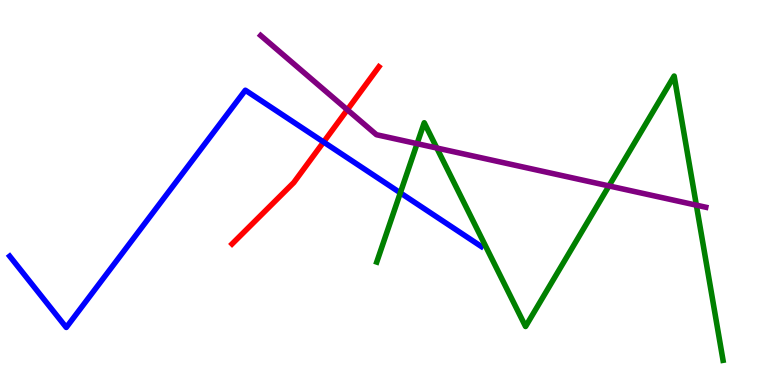[{'lines': ['blue', 'red'], 'intersections': [{'x': 4.18, 'y': 6.31}]}, {'lines': ['green', 'red'], 'intersections': []}, {'lines': ['purple', 'red'], 'intersections': [{'x': 4.48, 'y': 7.15}]}, {'lines': ['blue', 'green'], 'intersections': [{'x': 5.17, 'y': 4.99}]}, {'lines': ['blue', 'purple'], 'intersections': []}, {'lines': ['green', 'purple'], 'intersections': [{'x': 5.38, 'y': 6.27}, {'x': 5.64, 'y': 6.16}, {'x': 7.86, 'y': 5.17}, {'x': 8.99, 'y': 4.67}]}]